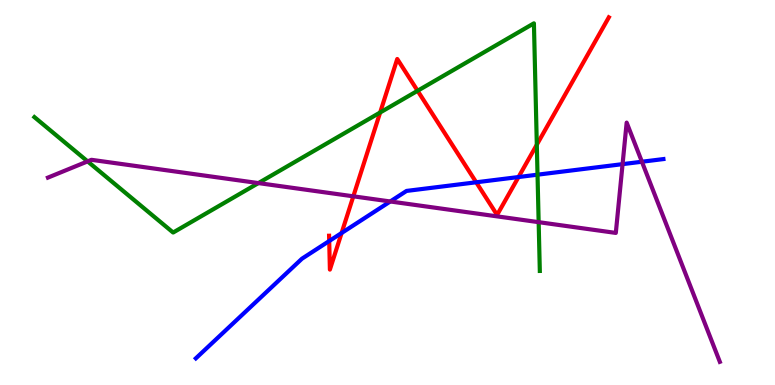[{'lines': ['blue', 'red'], 'intersections': [{'x': 4.25, 'y': 3.74}, {'x': 4.41, 'y': 3.95}, {'x': 6.14, 'y': 5.27}, {'x': 6.69, 'y': 5.4}]}, {'lines': ['green', 'red'], 'intersections': [{'x': 4.9, 'y': 7.08}, {'x': 5.39, 'y': 7.64}, {'x': 6.93, 'y': 6.24}]}, {'lines': ['purple', 'red'], 'intersections': [{'x': 4.56, 'y': 4.9}]}, {'lines': ['blue', 'green'], 'intersections': [{'x': 6.94, 'y': 5.46}]}, {'lines': ['blue', 'purple'], 'intersections': [{'x': 5.04, 'y': 4.77}, {'x': 8.03, 'y': 5.74}, {'x': 8.28, 'y': 5.8}]}, {'lines': ['green', 'purple'], 'intersections': [{'x': 1.13, 'y': 5.81}, {'x': 3.33, 'y': 5.24}, {'x': 6.95, 'y': 4.23}]}]